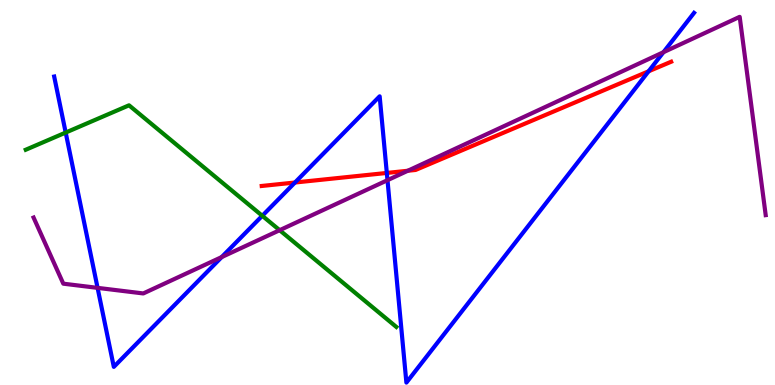[{'lines': ['blue', 'red'], 'intersections': [{'x': 3.81, 'y': 5.26}, {'x': 4.99, 'y': 5.51}, {'x': 8.37, 'y': 8.15}]}, {'lines': ['green', 'red'], 'intersections': []}, {'lines': ['purple', 'red'], 'intersections': [{'x': 5.26, 'y': 5.56}]}, {'lines': ['blue', 'green'], 'intersections': [{'x': 0.848, 'y': 6.56}, {'x': 3.38, 'y': 4.4}]}, {'lines': ['blue', 'purple'], 'intersections': [{'x': 1.26, 'y': 2.52}, {'x': 2.86, 'y': 3.32}, {'x': 5.0, 'y': 5.32}, {'x': 8.56, 'y': 8.64}]}, {'lines': ['green', 'purple'], 'intersections': [{'x': 3.61, 'y': 4.02}]}]